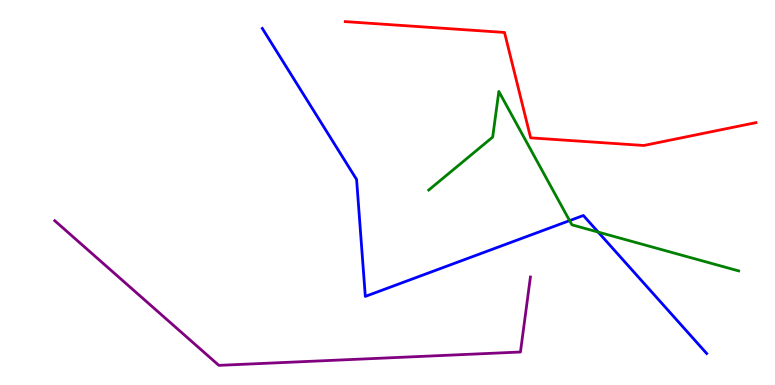[{'lines': ['blue', 'red'], 'intersections': []}, {'lines': ['green', 'red'], 'intersections': []}, {'lines': ['purple', 'red'], 'intersections': []}, {'lines': ['blue', 'green'], 'intersections': [{'x': 7.35, 'y': 4.27}, {'x': 7.72, 'y': 3.97}]}, {'lines': ['blue', 'purple'], 'intersections': []}, {'lines': ['green', 'purple'], 'intersections': []}]